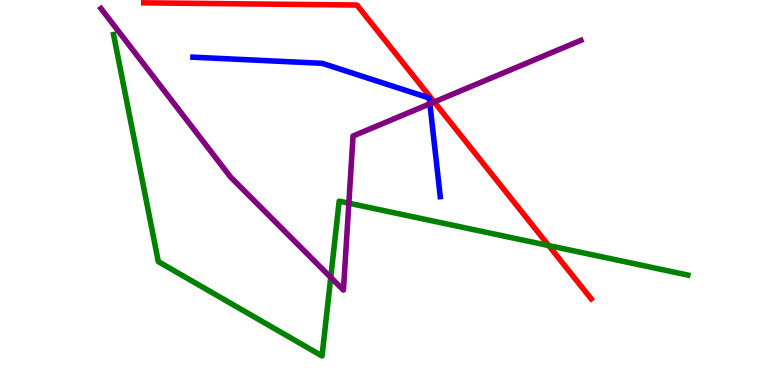[{'lines': ['blue', 'red'], 'intersections': []}, {'lines': ['green', 'red'], 'intersections': [{'x': 7.08, 'y': 3.62}]}, {'lines': ['purple', 'red'], 'intersections': [{'x': 5.6, 'y': 7.35}]}, {'lines': ['blue', 'green'], 'intersections': []}, {'lines': ['blue', 'purple'], 'intersections': [{'x': 5.55, 'y': 7.31}]}, {'lines': ['green', 'purple'], 'intersections': [{'x': 4.27, 'y': 2.79}, {'x': 4.5, 'y': 4.72}]}]